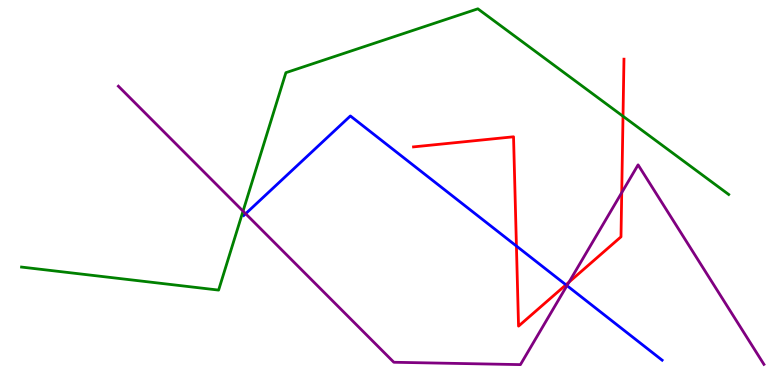[{'lines': ['blue', 'red'], 'intersections': [{'x': 6.66, 'y': 3.61}, {'x': 7.3, 'y': 2.6}]}, {'lines': ['green', 'red'], 'intersections': [{'x': 8.04, 'y': 6.98}]}, {'lines': ['purple', 'red'], 'intersections': [{'x': 7.34, 'y': 2.67}, {'x': 8.02, 'y': 5.0}]}, {'lines': ['blue', 'green'], 'intersections': []}, {'lines': ['blue', 'purple'], 'intersections': [{'x': 3.17, 'y': 4.45}, {'x': 7.32, 'y': 2.58}]}, {'lines': ['green', 'purple'], 'intersections': [{'x': 3.14, 'y': 4.52}]}]